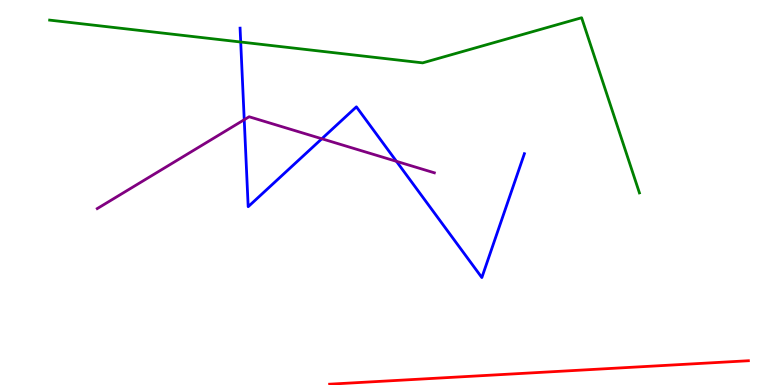[{'lines': ['blue', 'red'], 'intersections': []}, {'lines': ['green', 'red'], 'intersections': []}, {'lines': ['purple', 'red'], 'intersections': []}, {'lines': ['blue', 'green'], 'intersections': [{'x': 3.11, 'y': 8.91}]}, {'lines': ['blue', 'purple'], 'intersections': [{'x': 3.15, 'y': 6.89}, {'x': 4.15, 'y': 6.4}, {'x': 5.12, 'y': 5.81}]}, {'lines': ['green', 'purple'], 'intersections': []}]